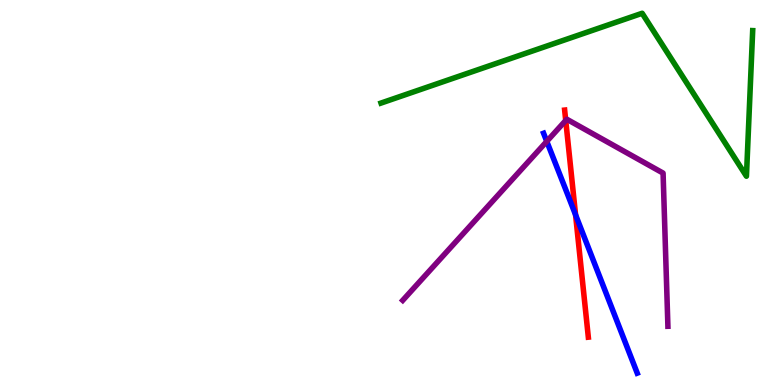[{'lines': ['blue', 'red'], 'intersections': [{'x': 7.43, 'y': 4.42}]}, {'lines': ['green', 'red'], 'intersections': []}, {'lines': ['purple', 'red'], 'intersections': [{'x': 7.3, 'y': 6.87}]}, {'lines': ['blue', 'green'], 'intersections': []}, {'lines': ['blue', 'purple'], 'intersections': [{'x': 7.06, 'y': 6.33}]}, {'lines': ['green', 'purple'], 'intersections': []}]